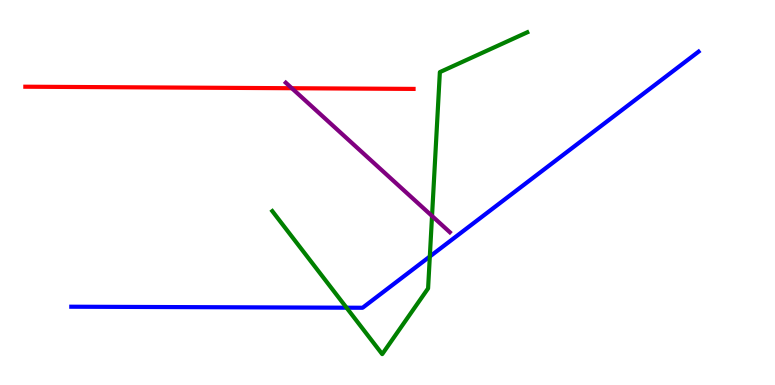[{'lines': ['blue', 'red'], 'intersections': []}, {'lines': ['green', 'red'], 'intersections': []}, {'lines': ['purple', 'red'], 'intersections': [{'x': 3.77, 'y': 7.71}]}, {'lines': ['blue', 'green'], 'intersections': [{'x': 4.47, 'y': 2.01}, {'x': 5.55, 'y': 3.34}]}, {'lines': ['blue', 'purple'], 'intersections': []}, {'lines': ['green', 'purple'], 'intersections': [{'x': 5.57, 'y': 4.39}]}]